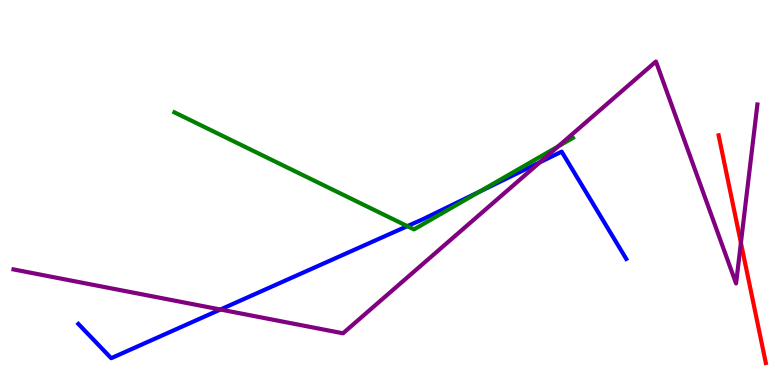[{'lines': ['blue', 'red'], 'intersections': []}, {'lines': ['green', 'red'], 'intersections': []}, {'lines': ['purple', 'red'], 'intersections': [{'x': 9.56, 'y': 3.69}]}, {'lines': ['blue', 'green'], 'intersections': [{'x': 5.26, 'y': 4.13}, {'x': 6.19, 'y': 5.02}]}, {'lines': ['blue', 'purple'], 'intersections': [{'x': 2.84, 'y': 1.96}, {'x': 6.97, 'y': 5.79}]}, {'lines': ['green', 'purple'], 'intersections': [{'x': 7.2, 'y': 6.2}]}]